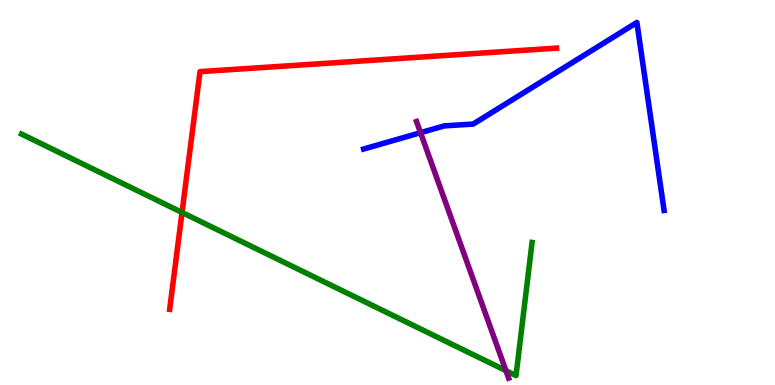[{'lines': ['blue', 'red'], 'intersections': []}, {'lines': ['green', 'red'], 'intersections': [{'x': 2.35, 'y': 4.48}]}, {'lines': ['purple', 'red'], 'intersections': []}, {'lines': ['blue', 'green'], 'intersections': []}, {'lines': ['blue', 'purple'], 'intersections': [{'x': 5.43, 'y': 6.55}]}, {'lines': ['green', 'purple'], 'intersections': [{'x': 6.53, 'y': 0.372}]}]